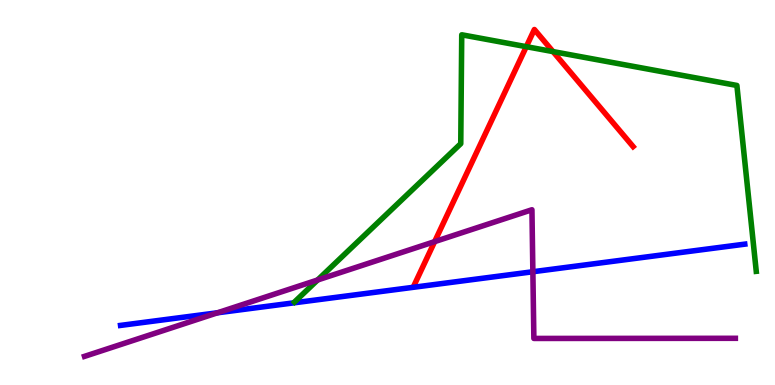[{'lines': ['blue', 'red'], 'intersections': []}, {'lines': ['green', 'red'], 'intersections': [{'x': 6.79, 'y': 8.79}, {'x': 7.14, 'y': 8.66}]}, {'lines': ['purple', 'red'], 'intersections': [{'x': 5.61, 'y': 3.72}]}, {'lines': ['blue', 'green'], 'intersections': []}, {'lines': ['blue', 'purple'], 'intersections': [{'x': 2.81, 'y': 1.88}, {'x': 6.88, 'y': 2.94}]}, {'lines': ['green', 'purple'], 'intersections': [{'x': 4.1, 'y': 2.73}]}]